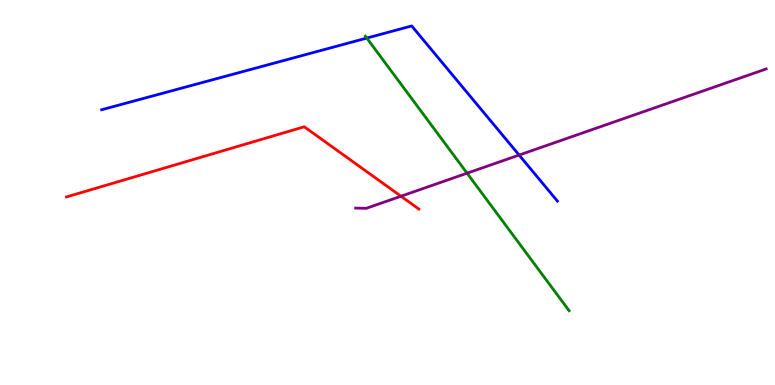[{'lines': ['blue', 'red'], 'intersections': []}, {'lines': ['green', 'red'], 'intersections': []}, {'lines': ['purple', 'red'], 'intersections': [{'x': 5.17, 'y': 4.9}]}, {'lines': ['blue', 'green'], 'intersections': [{'x': 4.73, 'y': 9.01}]}, {'lines': ['blue', 'purple'], 'intersections': [{'x': 6.7, 'y': 5.97}]}, {'lines': ['green', 'purple'], 'intersections': [{'x': 6.03, 'y': 5.5}]}]